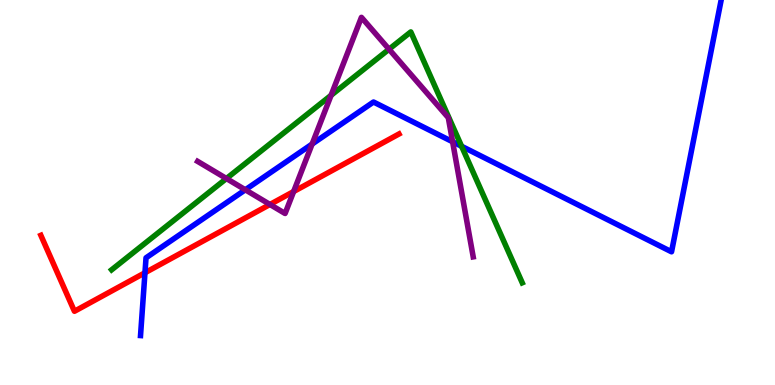[{'lines': ['blue', 'red'], 'intersections': [{'x': 1.87, 'y': 2.92}]}, {'lines': ['green', 'red'], 'intersections': []}, {'lines': ['purple', 'red'], 'intersections': [{'x': 3.48, 'y': 4.69}, {'x': 3.79, 'y': 5.03}]}, {'lines': ['blue', 'green'], 'intersections': [{'x': 5.96, 'y': 6.2}]}, {'lines': ['blue', 'purple'], 'intersections': [{'x': 3.17, 'y': 5.07}, {'x': 4.03, 'y': 6.26}, {'x': 5.84, 'y': 6.32}]}, {'lines': ['green', 'purple'], 'intersections': [{'x': 2.92, 'y': 5.36}, {'x': 4.27, 'y': 7.52}, {'x': 5.02, 'y': 8.72}]}]